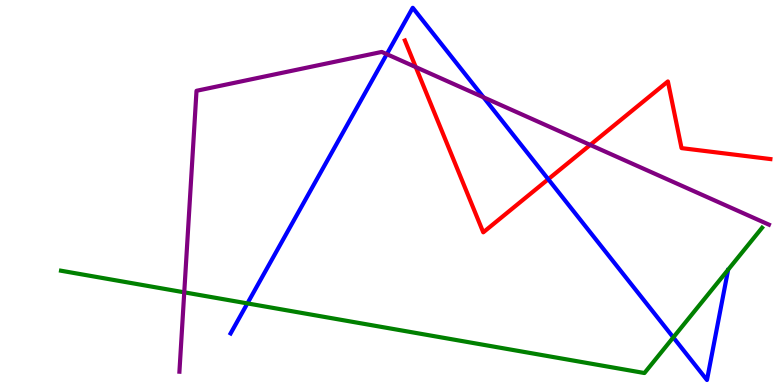[{'lines': ['blue', 'red'], 'intersections': [{'x': 7.07, 'y': 5.35}]}, {'lines': ['green', 'red'], 'intersections': []}, {'lines': ['purple', 'red'], 'intersections': [{'x': 5.36, 'y': 8.26}, {'x': 7.62, 'y': 6.24}]}, {'lines': ['blue', 'green'], 'intersections': [{'x': 3.19, 'y': 2.12}, {'x': 8.69, 'y': 1.24}]}, {'lines': ['blue', 'purple'], 'intersections': [{'x': 4.99, 'y': 8.59}, {'x': 6.24, 'y': 7.47}]}, {'lines': ['green', 'purple'], 'intersections': [{'x': 2.38, 'y': 2.41}]}]